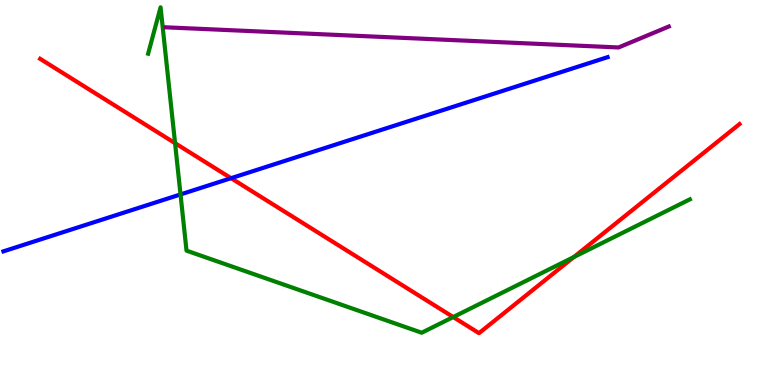[{'lines': ['blue', 'red'], 'intersections': [{'x': 2.98, 'y': 5.37}]}, {'lines': ['green', 'red'], 'intersections': [{'x': 2.26, 'y': 6.28}, {'x': 5.85, 'y': 1.76}, {'x': 7.4, 'y': 3.32}]}, {'lines': ['purple', 'red'], 'intersections': []}, {'lines': ['blue', 'green'], 'intersections': [{'x': 2.33, 'y': 4.95}]}, {'lines': ['blue', 'purple'], 'intersections': []}, {'lines': ['green', 'purple'], 'intersections': []}]